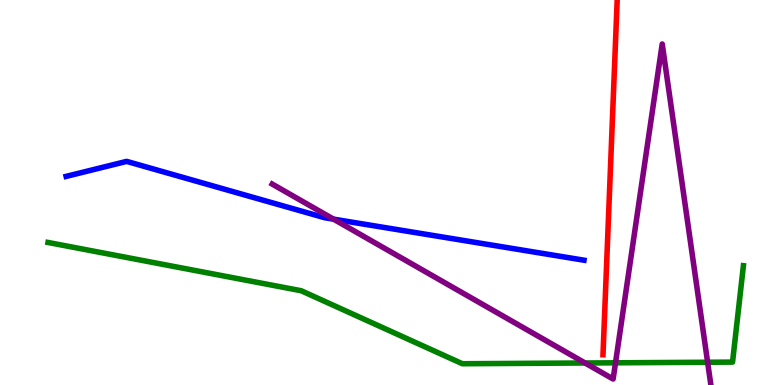[{'lines': ['blue', 'red'], 'intersections': []}, {'lines': ['green', 'red'], 'intersections': []}, {'lines': ['purple', 'red'], 'intersections': []}, {'lines': ['blue', 'green'], 'intersections': []}, {'lines': ['blue', 'purple'], 'intersections': [{'x': 4.3, 'y': 4.31}]}, {'lines': ['green', 'purple'], 'intersections': [{'x': 7.55, 'y': 0.572}, {'x': 7.94, 'y': 0.576}, {'x': 9.13, 'y': 0.591}]}]